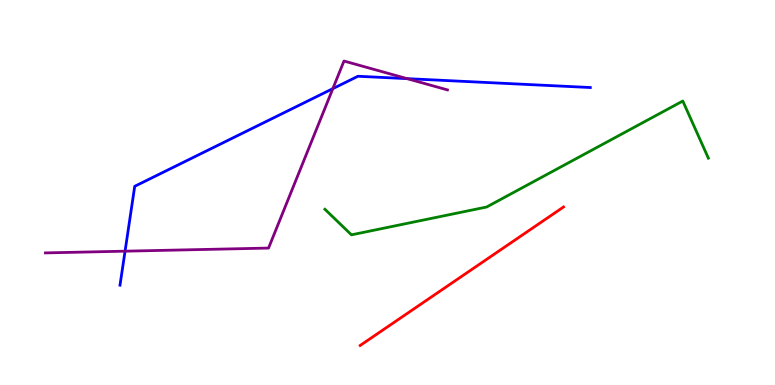[{'lines': ['blue', 'red'], 'intersections': []}, {'lines': ['green', 'red'], 'intersections': []}, {'lines': ['purple', 'red'], 'intersections': []}, {'lines': ['blue', 'green'], 'intersections': []}, {'lines': ['blue', 'purple'], 'intersections': [{'x': 1.61, 'y': 3.48}, {'x': 4.29, 'y': 7.7}, {'x': 5.25, 'y': 7.96}]}, {'lines': ['green', 'purple'], 'intersections': []}]